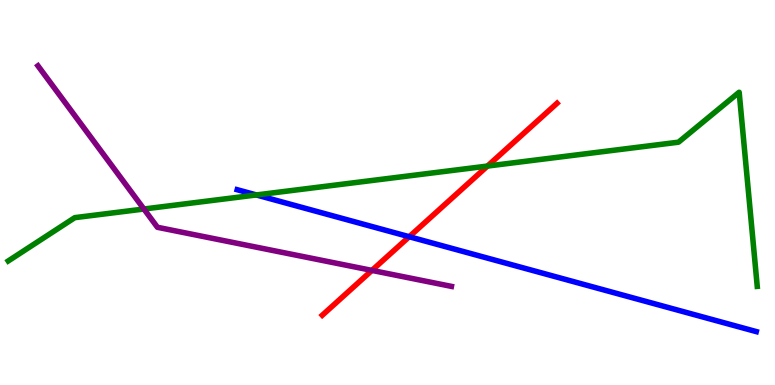[{'lines': ['blue', 'red'], 'intersections': [{'x': 5.28, 'y': 3.85}]}, {'lines': ['green', 'red'], 'intersections': [{'x': 6.29, 'y': 5.69}]}, {'lines': ['purple', 'red'], 'intersections': [{'x': 4.8, 'y': 2.98}]}, {'lines': ['blue', 'green'], 'intersections': [{'x': 3.31, 'y': 4.94}]}, {'lines': ['blue', 'purple'], 'intersections': []}, {'lines': ['green', 'purple'], 'intersections': [{'x': 1.86, 'y': 4.57}]}]